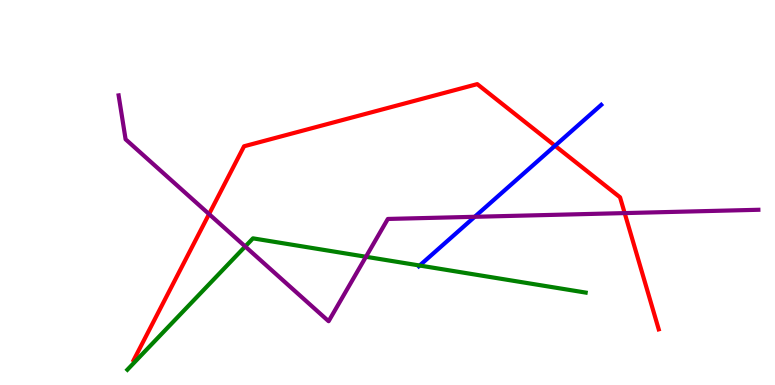[{'lines': ['blue', 'red'], 'intersections': [{'x': 7.16, 'y': 6.21}]}, {'lines': ['green', 'red'], 'intersections': []}, {'lines': ['purple', 'red'], 'intersections': [{'x': 2.7, 'y': 4.44}, {'x': 8.06, 'y': 4.47}]}, {'lines': ['blue', 'green'], 'intersections': [{'x': 5.41, 'y': 3.1}]}, {'lines': ['blue', 'purple'], 'intersections': [{'x': 6.13, 'y': 4.37}]}, {'lines': ['green', 'purple'], 'intersections': [{'x': 3.16, 'y': 3.6}, {'x': 4.72, 'y': 3.33}]}]